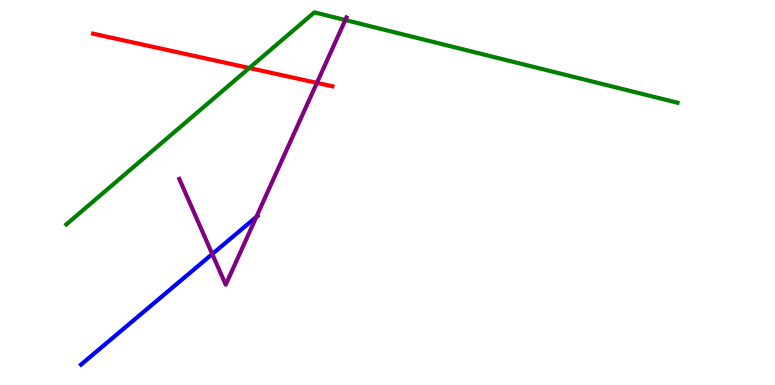[{'lines': ['blue', 'red'], 'intersections': []}, {'lines': ['green', 'red'], 'intersections': [{'x': 3.22, 'y': 8.23}]}, {'lines': ['purple', 'red'], 'intersections': [{'x': 4.09, 'y': 7.85}]}, {'lines': ['blue', 'green'], 'intersections': []}, {'lines': ['blue', 'purple'], 'intersections': [{'x': 2.74, 'y': 3.4}, {'x': 3.31, 'y': 4.37}]}, {'lines': ['green', 'purple'], 'intersections': [{'x': 4.46, 'y': 9.48}]}]